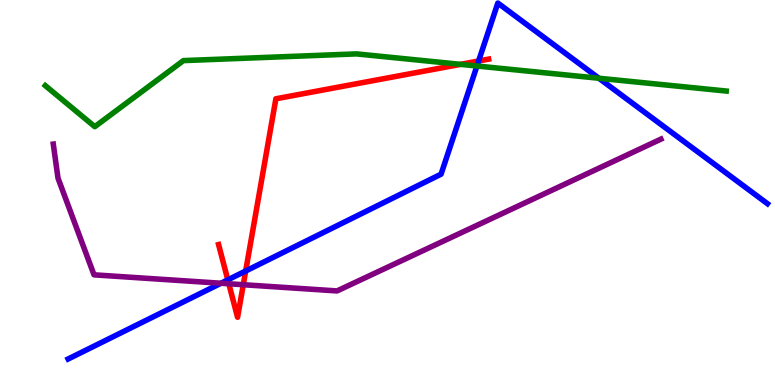[{'lines': ['blue', 'red'], 'intersections': [{'x': 2.94, 'y': 2.73}, {'x': 3.17, 'y': 2.96}, {'x': 6.18, 'y': 8.42}]}, {'lines': ['green', 'red'], 'intersections': [{'x': 5.94, 'y': 8.33}]}, {'lines': ['purple', 'red'], 'intersections': [{'x': 2.95, 'y': 2.63}, {'x': 3.14, 'y': 2.6}]}, {'lines': ['blue', 'green'], 'intersections': [{'x': 6.15, 'y': 8.29}, {'x': 7.73, 'y': 7.97}]}, {'lines': ['blue', 'purple'], 'intersections': [{'x': 2.85, 'y': 2.64}]}, {'lines': ['green', 'purple'], 'intersections': []}]